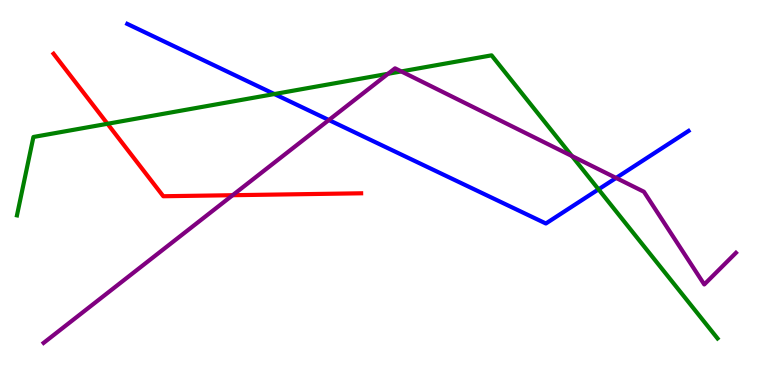[{'lines': ['blue', 'red'], 'intersections': []}, {'lines': ['green', 'red'], 'intersections': [{'x': 1.39, 'y': 6.79}]}, {'lines': ['purple', 'red'], 'intersections': [{'x': 3.0, 'y': 4.93}]}, {'lines': ['blue', 'green'], 'intersections': [{'x': 3.54, 'y': 7.56}, {'x': 7.72, 'y': 5.08}]}, {'lines': ['blue', 'purple'], 'intersections': [{'x': 4.24, 'y': 6.88}, {'x': 7.95, 'y': 5.38}]}, {'lines': ['green', 'purple'], 'intersections': [{'x': 5.01, 'y': 8.08}, {'x': 5.18, 'y': 8.14}, {'x': 7.38, 'y': 5.95}]}]